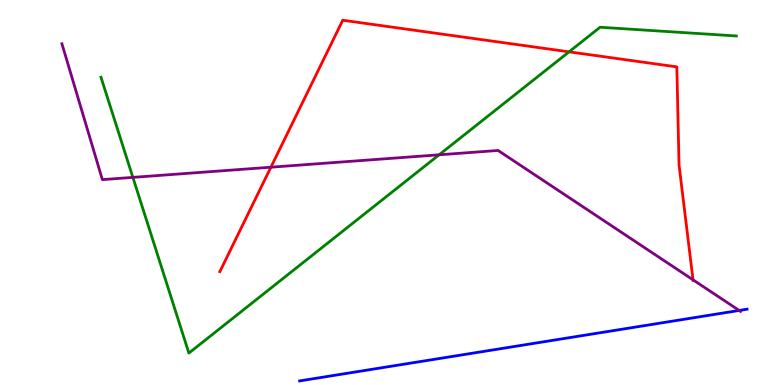[{'lines': ['blue', 'red'], 'intersections': []}, {'lines': ['green', 'red'], 'intersections': [{'x': 7.34, 'y': 8.65}]}, {'lines': ['purple', 'red'], 'intersections': [{'x': 3.5, 'y': 5.66}, {'x': 8.94, 'y': 2.73}]}, {'lines': ['blue', 'green'], 'intersections': []}, {'lines': ['blue', 'purple'], 'intersections': [{'x': 9.54, 'y': 1.94}]}, {'lines': ['green', 'purple'], 'intersections': [{'x': 1.71, 'y': 5.39}, {'x': 5.67, 'y': 5.98}]}]